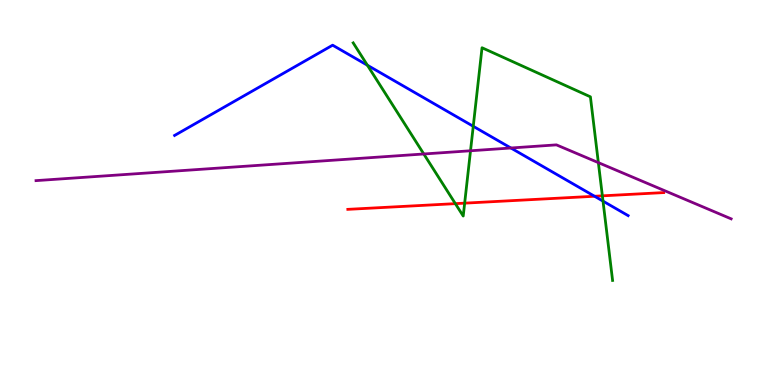[{'lines': ['blue', 'red'], 'intersections': [{'x': 7.67, 'y': 4.9}]}, {'lines': ['green', 'red'], 'intersections': [{'x': 5.88, 'y': 4.71}, {'x': 6.0, 'y': 4.72}, {'x': 7.77, 'y': 4.91}]}, {'lines': ['purple', 'red'], 'intersections': []}, {'lines': ['blue', 'green'], 'intersections': [{'x': 4.74, 'y': 8.31}, {'x': 6.11, 'y': 6.72}, {'x': 7.78, 'y': 4.78}]}, {'lines': ['blue', 'purple'], 'intersections': [{'x': 6.59, 'y': 6.16}]}, {'lines': ['green', 'purple'], 'intersections': [{'x': 5.47, 'y': 6.0}, {'x': 6.07, 'y': 6.08}, {'x': 7.72, 'y': 5.78}]}]